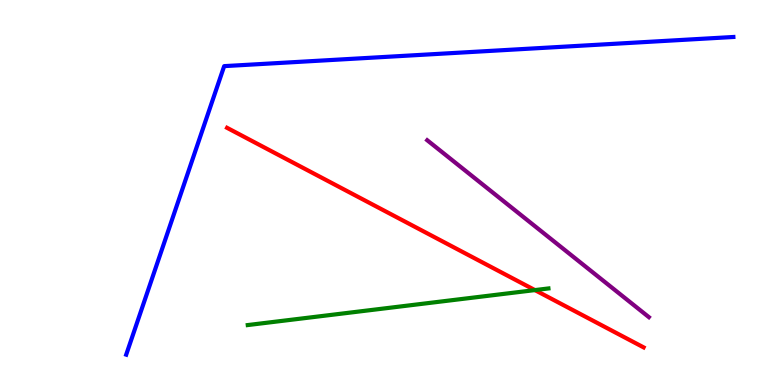[{'lines': ['blue', 'red'], 'intersections': []}, {'lines': ['green', 'red'], 'intersections': [{'x': 6.9, 'y': 2.47}]}, {'lines': ['purple', 'red'], 'intersections': []}, {'lines': ['blue', 'green'], 'intersections': []}, {'lines': ['blue', 'purple'], 'intersections': []}, {'lines': ['green', 'purple'], 'intersections': []}]